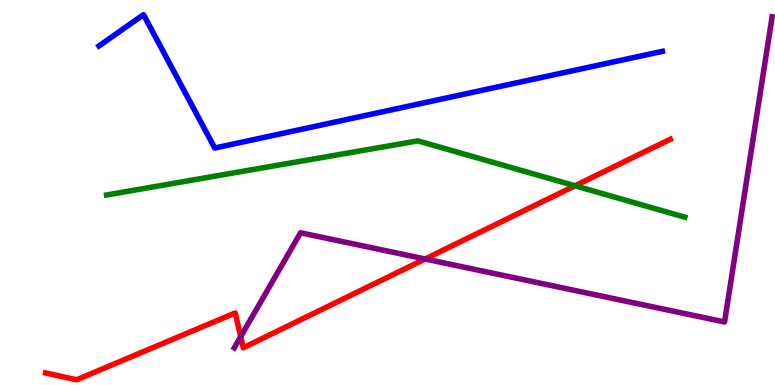[{'lines': ['blue', 'red'], 'intersections': []}, {'lines': ['green', 'red'], 'intersections': [{'x': 7.42, 'y': 5.17}]}, {'lines': ['purple', 'red'], 'intersections': [{'x': 3.11, 'y': 1.26}, {'x': 5.49, 'y': 3.27}]}, {'lines': ['blue', 'green'], 'intersections': []}, {'lines': ['blue', 'purple'], 'intersections': []}, {'lines': ['green', 'purple'], 'intersections': []}]